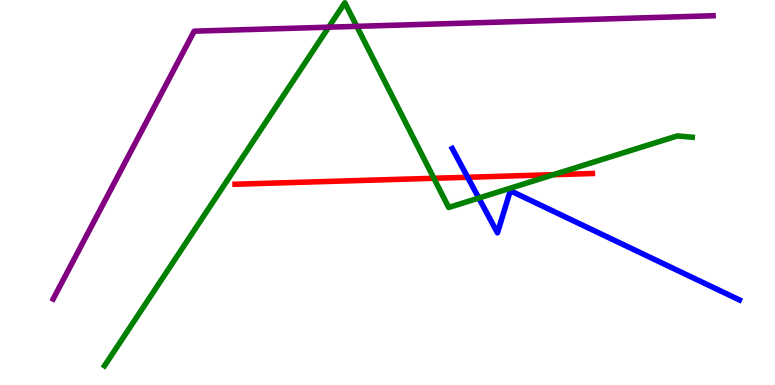[{'lines': ['blue', 'red'], 'intersections': [{'x': 6.03, 'y': 5.4}]}, {'lines': ['green', 'red'], 'intersections': [{'x': 5.6, 'y': 5.37}, {'x': 7.14, 'y': 5.46}]}, {'lines': ['purple', 'red'], 'intersections': []}, {'lines': ['blue', 'green'], 'intersections': [{'x': 6.18, 'y': 4.86}]}, {'lines': ['blue', 'purple'], 'intersections': []}, {'lines': ['green', 'purple'], 'intersections': [{'x': 4.24, 'y': 9.29}, {'x': 4.6, 'y': 9.32}]}]